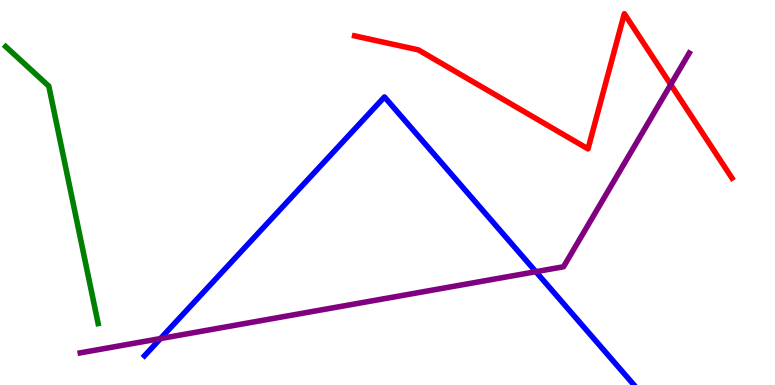[{'lines': ['blue', 'red'], 'intersections': []}, {'lines': ['green', 'red'], 'intersections': []}, {'lines': ['purple', 'red'], 'intersections': [{'x': 8.65, 'y': 7.8}]}, {'lines': ['blue', 'green'], 'intersections': []}, {'lines': ['blue', 'purple'], 'intersections': [{'x': 2.07, 'y': 1.21}, {'x': 6.91, 'y': 2.94}]}, {'lines': ['green', 'purple'], 'intersections': []}]